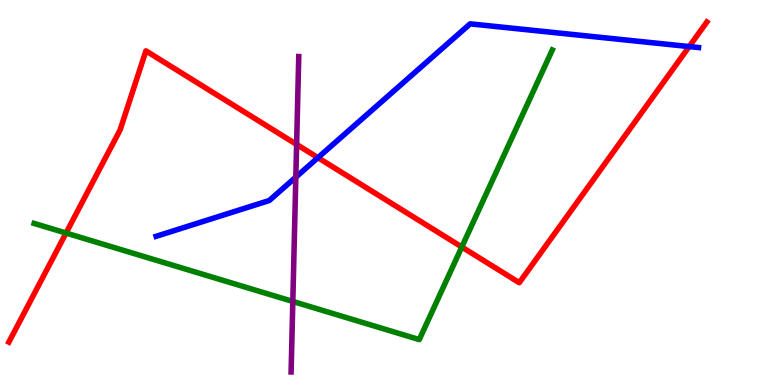[{'lines': ['blue', 'red'], 'intersections': [{'x': 4.1, 'y': 5.9}, {'x': 8.89, 'y': 8.79}]}, {'lines': ['green', 'red'], 'intersections': [{'x': 0.852, 'y': 3.95}, {'x': 5.96, 'y': 3.58}]}, {'lines': ['purple', 'red'], 'intersections': [{'x': 3.83, 'y': 6.25}]}, {'lines': ['blue', 'green'], 'intersections': []}, {'lines': ['blue', 'purple'], 'intersections': [{'x': 3.82, 'y': 5.4}]}, {'lines': ['green', 'purple'], 'intersections': [{'x': 3.78, 'y': 2.17}]}]